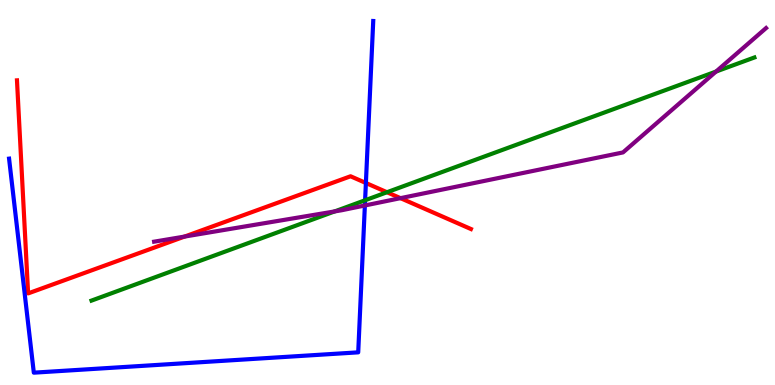[{'lines': ['blue', 'red'], 'intersections': [{'x': 4.72, 'y': 5.25}]}, {'lines': ['green', 'red'], 'intersections': [{'x': 4.99, 'y': 5.01}]}, {'lines': ['purple', 'red'], 'intersections': [{'x': 2.38, 'y': 3.86}, {'x': 5.17, 'y': 4.85}]}, {'lines': ['blue', 'green'], 'intersections': [{'x': 4.71, 'y': 4.8}]}, {'lines': ['blue', 'purple'], 'intersections': [{'x': 4.71, 'y': 4.66}]}, {'lines': ['green', 'purple'], 'intersections': [{'x': 4.32, 'y': 4.51}, {'x': 9.24, 'y': 8.14}]}]